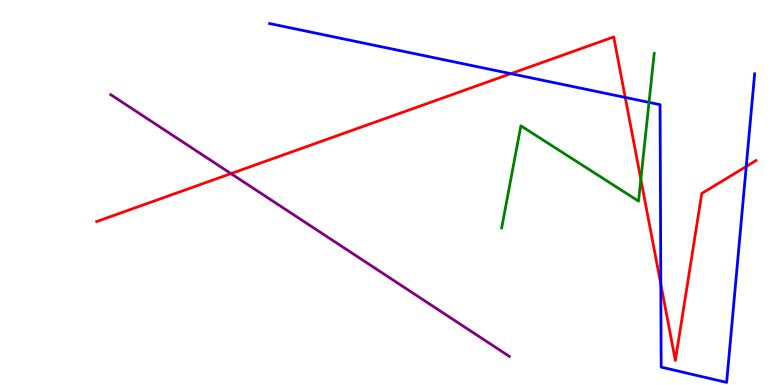[{'lines': ['blue', 'red'], 'intersections': [{'x': 6.59, 'y': 8.09}, {'x': 8.07, 'y': 7.47}, {'x': 8.53, 'y': 2.62}, {'x': 9.63, 'y': 5.68}]}, {'lines': ['green', 'red'], 'intersections': [{'x': 8.27, 'y': 5.34}]}, {'lines': ['purple', 'red'], 'intersections': [{'x': 2.98, 'y': 5.49}]}, {'lines': ['blue', 'green'], 'intersections': [{'x': 8.37, 'y': 7.34}]}, {'lines': ['blue', 'purple'], 'intersections': []}, {'lines': ['green', 'purple'], 'intersections': []}]